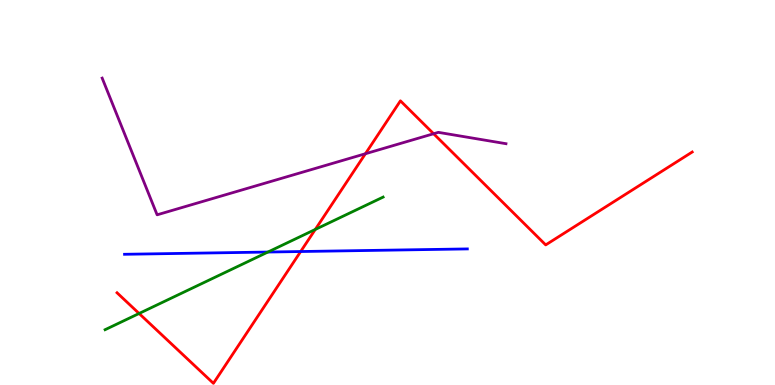[{'lines': ['blue', 'red'], 'intersections': [{'x': 3.88, 'y': 3.47}]}, {'lines': ['green', 'red'], 'intersections': [{'x': 1.79, 'y': 1.86}, {'x': 4.07, 'y': 4.04}]}, {'lines': ['purple', 'red'], 'intersections': [{'x': 4.72, 'y': 6.01}, {'x': 5.59, 'y': 6.53}]}, {'lines': ['blue', 'green'], 'intersections': [{'x': 3.46, 'y': 3.45}]}, {'lines': ['blue', 'purple'], 'intersections': []}, {'lines': ['green', 'purple'], 'intersections': []}]